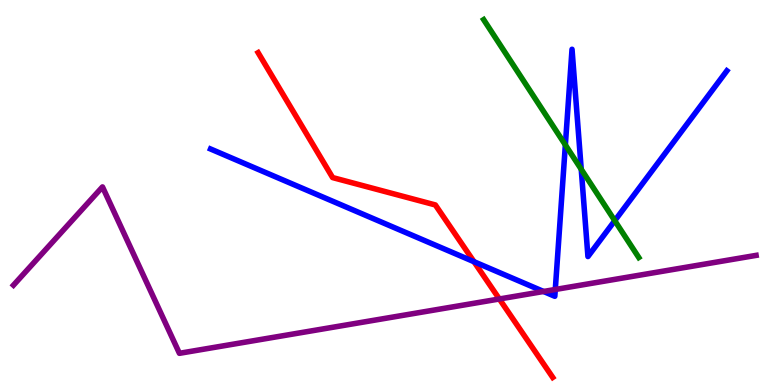[{'lines': ['blue', 'red'], 'intersections': [{'x': 6.12, 'y': 3.2}]}, {'lines': ['green', 'red'], 'intersections': []}, {'lines': ['purple', 'red'], 'intersections': [{'x': 6.44, 'y': 2.23}]}, {'lines': ['blue', 'green'], 'intersections': [{'x': 7.29, 'y': 6.24}, {'x': 7.5, 'y': 5.6}, {'x': 7.93, 'y': 4.27}]}, {'lines': ['blue', 'purple'], 'intersections': [{'x': 7.01, 'y': 2.43}, {'x': 7.16, 'y': 2.48}]}, {'lines': ['green', 'purple'], 'intersections': []}]